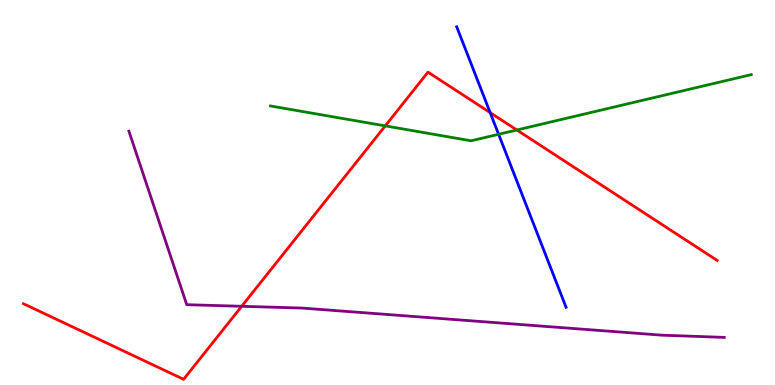[{'lines': ['blue', 'red'], 'intersections': [{'x': 6.32, 'y': 7.07}]}, {'lines': ['green', 'red'], 'intersections': [{'x': 4.97, 'y': 6.73}, {'x': 6.67, 'y': 6.62}]}, {'lines': ['purple', 'red'], 'intersections': [{'x': 3.12, 'y': 2.04}]}, {'lines': ['blue', 'green'], 'intersections': [{'x': 6.43, 'y': 6.51}]}, {'lines': ['blue', 'purple'], 'intersections': []}, {'lines': ['green', 'purple'], 'intersections': []}]